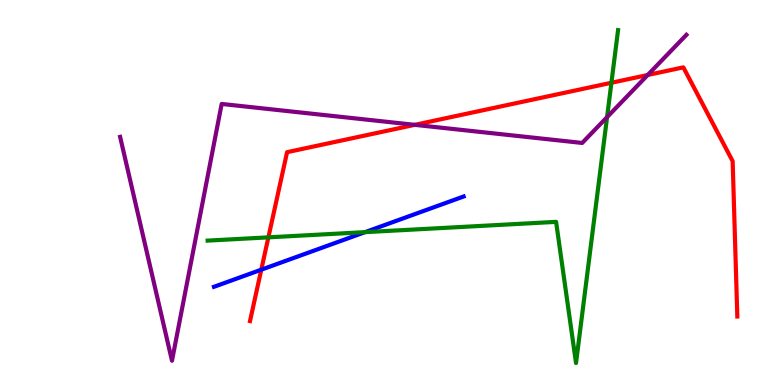[{'lines': ['blue', 'red'], 'intersections': [{'x': 3.37, 'y': 3.0}]}, {'lines': ['green', 'red'], 'intersections': [{'x': 3.46, 'y': 3.84}, {'x': 7.89, 'y': 7.85}]}, {'lines': ['purple', 'red'], 'intersections': [{'x': 5.35, 'y': 6.76}, {'x': 8.36, 'y': 8.05}]}, {'lines': ['blue', 'green'], 'intersections': [{'x': 4.71, 'y': 3.97}]}, {'lines': ['blue', 'purple'], 'intersections': []}, {'lines': ['green', 'purple'], 'intersections': [{'x': 7.83, 'y': 6.96}]}]